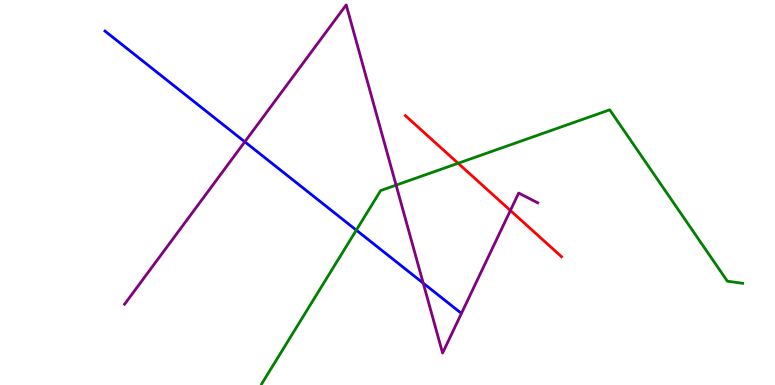[{'lines': ['blue', 'red'], 'intersections': []}, {'lines': ['green', 'red'], 'intersections': [{'x': 5.91, 'y': 5.76}]}, {'lines': ['purple', 'red'], 'intersections': [{'x': 6.59, 'y': 4.53}]}, {'lines': ['blue', 'green'], 'intersections': [{'x': 4.6, 'y': 4.02}]}, {'lines': ['blue', 'purple'], 'intersections': [{'x': 3.16, 'y': 6.32}, {'x': 5.46, 'y': 2.65}]}, {'lines': ['green', 'purple'], 'intersections': [{'x': 5.11, 'y': 5.19}]}]